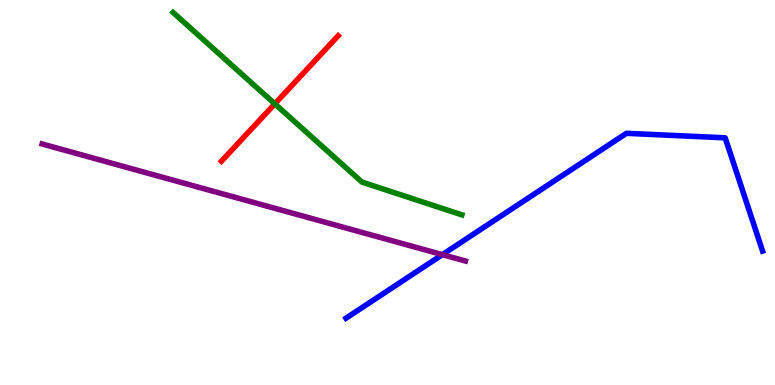[{'lines': ['blue', 'red'], 'intersections': []}, {'lines': ['green', 'red'], 'intersections': [{'x': 3.55, 'y': 7.3}]}, {'lines': ['purple', 'red'], 'intersections': []}, {'lines': ['blue', 'green'], 'intersections': []}, {'lines': ['blue', 'purple'], 'intersections': [{'x': 5.71, 'y': 3.39}]}, {'lines': ['green', 'purple'], 'intersections': []}]